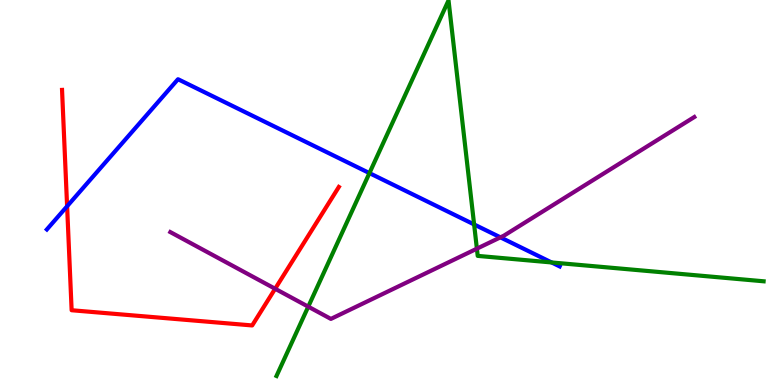[{'lines': ['blue', 'red'], 'intersections': [{'x': 0.866, 'y': 4.64}]}, {'lines': ['green', 'red'], 'intersections': []}, {'lines': ['purple', 'red'], 'intersections': [{'x': 3.55, 'y': 2.5}]}, {'lines': ['blue', 'green'], 'intersections': [{'x': 4.77, 'y': 5.5}, {'x': 6.12, 'y': 4.17}, {'x': 7.12, 'y': 3.18}]}, {'lines': ['blue', 'purple'], 'intersections': [{'x': 6.46, 'y': 3.84}]}, {'lines': ['green', 'purple'], 'intersections': [{'x': 3.98, 'y': 2.03}, {'x': 6.15, 'y': 3.54}]}]